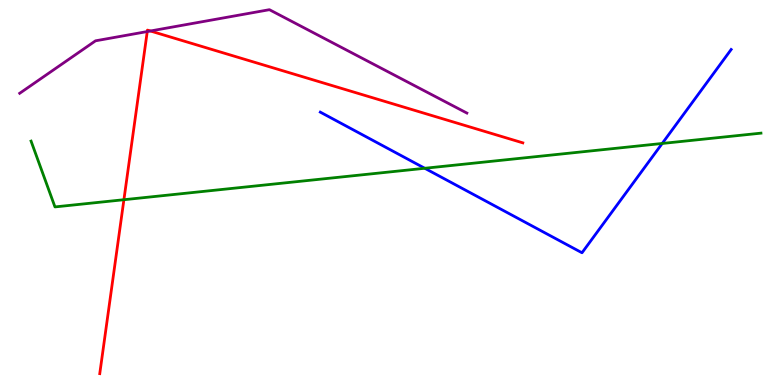[{'lines': ['blue', 'red'], 'intersections': []}, {'lines': ['green', 'red'], 'intersections': [{'x': 1.6, 'y': 4.81}]}, {'lines': ['purple', 'red'], 'intersections': [{'x': 1.9, 'y': 9.18}, {'x': 1.94, 'y': 9.19}]}, {'lines': ['blue', 'green'], 'intersections': [{'x': 5.48, 'y': 5.63}, {'x': 8.54, 'y': 6.27}]}, {'lines': ['blue', 'purple'], 'intersections': []}, {'lines': ['green', 'purple'], 'intersections': []}]